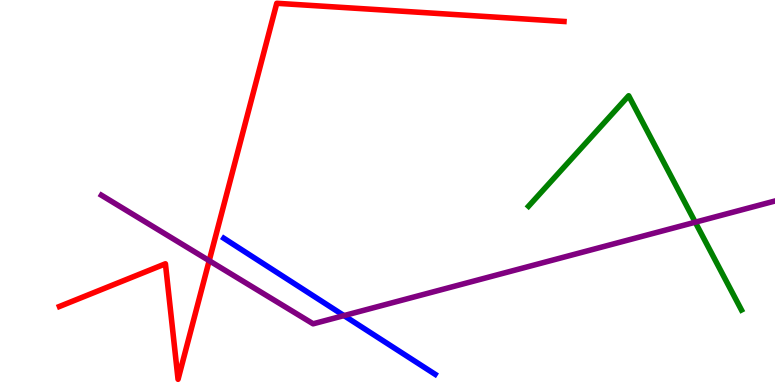[{'lines': ['blue', 'red'], 'intersections': []}, {'lines': ['green', 'red'], 'intersections': []}, {'lines': ['purple', 'red'], 'intersections': [{'x': 2.7, 'y': 3.23}]}, {'lines': ['blue', 'green'], 'intersections': []}, {'lines': ['blue', 'purple'], 'intersections': [{'x': 4.44, 'y': 1.8}]}, {'lines': ['green', 'purple'], 'intersections': [{'x': 8.97, 'y': 4.23}]}]